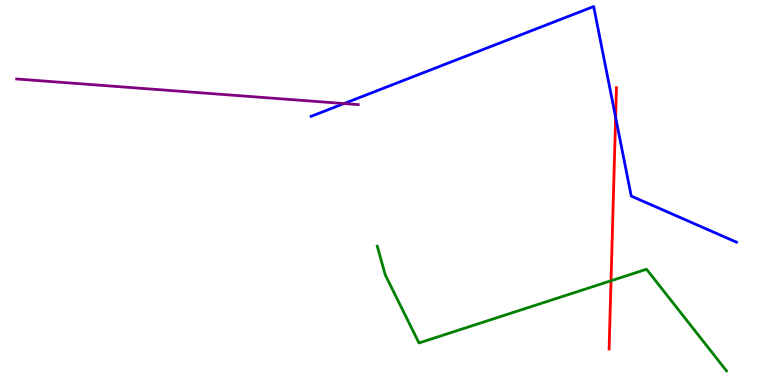[{'lines': ['blue', 'red'], 'intersections': [{'x': 7.94, 'y': 6.95}]}, {'lines': ['green', 'red'], 'intersections': [{'x': 7.88, 'y': 2.71}]}, {'lines': ['purple', 'red'], 'intersections': []}, {'lines': ['blue', 'green'], 'intersections': []}, {'lines': ['blue', 'purple'], 'intersections': [{'x': 4.44, 'y': 7.31}]}, {'lines': ['green', 'purple'], 'intersections': []}]